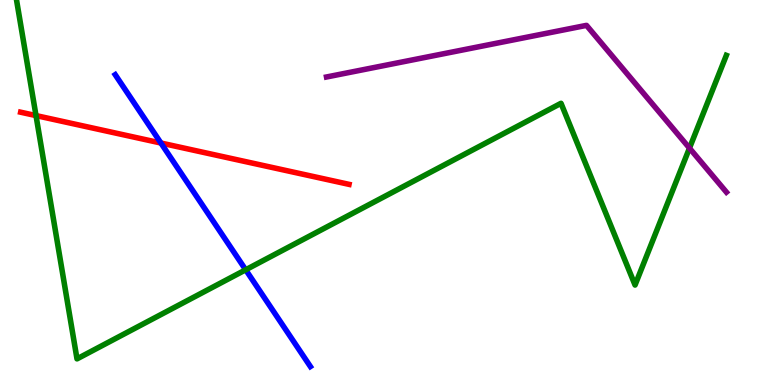[{'lines': ['blue', 'red'], 'intersections': [{'x': 2.08, 'y': 6.29}]}, {'lines': ['green', 'red'], 'intersections': [{'x': 0.465, 'y': 7.0}]}, {'lines': ['purple', 'red'], 'intersections': []}, {'lines': ['blue', 'green'], 'intersections': [{'x': 3.17, 'y': 2.99}]}, {'lines': ['blue', 'purple'], 'intersections': []}, {'lines': ['green', 'purple'], 'intersections': [{'x': 8.9, 'y': 6.15}]}]